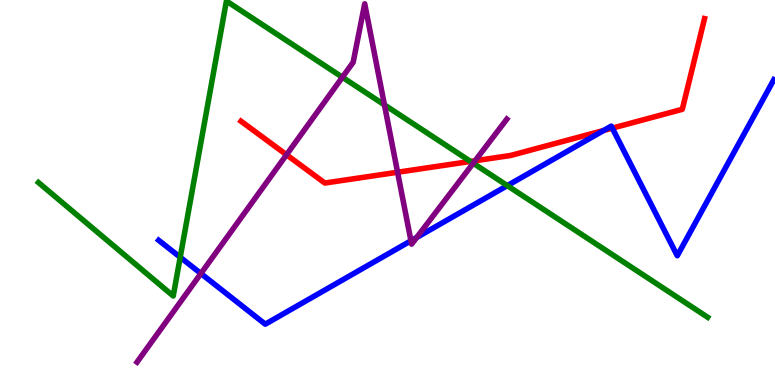[{'lines': ['blue', 'red'], 'intersections': [{'x': 7.79, 'y': 6.61}, {'x': 7.9, 'y': 6.67}]}, {'lines': ['green', 'red'], 'intersections': [{'x': 6.07, 'y': 5.81}]}, {'lines': ['purple', 'red'], 'intersections': [{'x': 3.7, 'y': 5.98}, {'x': 5.13, 'y': 5.53}, {'x': 6.13, 'y': 5.82}]}, {'lines': ['blue', 'green'], 'intersections': [{'x': 2.33, 'y': 3.32}, {'x': 6.55, 'y': 5.18}]}, {'lines': ['blue', 'purple'], 'intersections': [{'x': 2.59, 'y': 2.9}, {'x': 5.3, 'y': 3.75}, {'x': 5.38, 'y': 3.83}]}, {'lines': ['green', 'purple'], 'intersections': [{'x': 4.42, 'y': 7.99}, {'x': 4.96, 'y': 7.28}, {'x': 6.11, 'y': 5.76}]}]